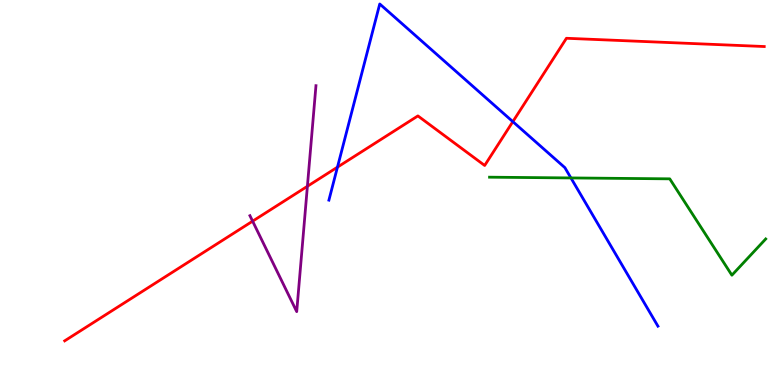[{'lines': ['blue', 'red'], 'intersections': [{'x': 4.35, 'y': 5.66}, {'x': 6.62, 'y': 6.84}]}, {'lines': ['green', 'red'], 'intersections': []}, {'lines': ['purple', 'red'], 'intersections': [{'x': 3.26, 'y': 4.26}, {'x': 3.97, 'y': 5.16}]}, {'lines': ['blue', 'green'], 'intersections': [{'x': 7.37, 'y': 5.38}]}, {'lines': ['blue', 'purple'], 'intersections': []}, {'lines': ['green', 'purple'], 'intersections': []}]